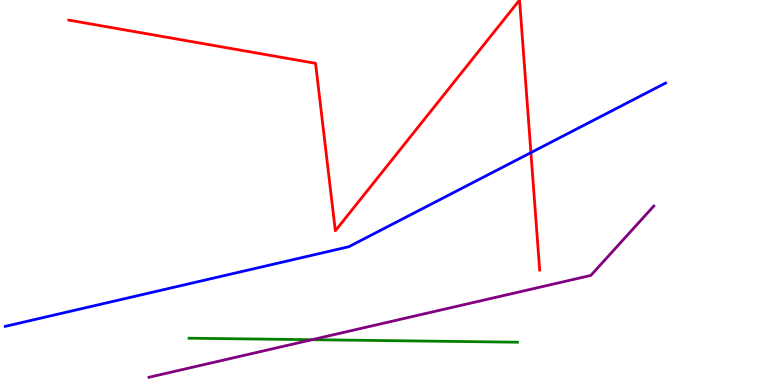[{'lines': ['blue', 'red'], 'intersections': [{'x': 6.85, 'y': 6.04}]}, {'lines': ['green', 'red'], 'intersections': []}, {'lines': ['purple', 'red'], 'intersections': []}, {'lines': ['blue', 'green'], 'intersections': []}, {'lines': ['blue', 'purple'], 'intersections': []}, {'lines': ['green', 'purple'], 'intersections': [{'x': 4.03, 'y': 1.18}]}]